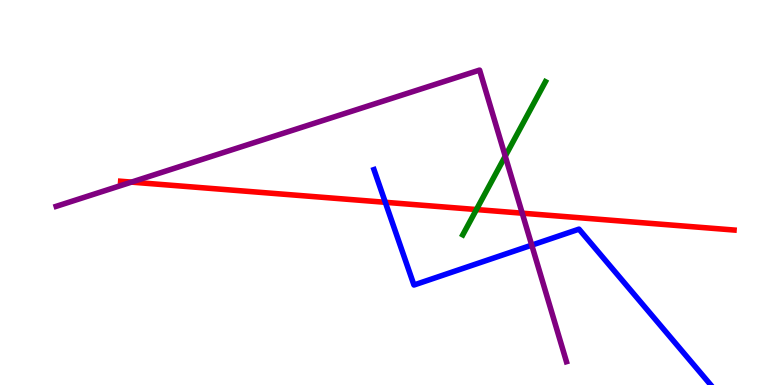[{'lines': ['blue', 'red'], 'intersections': [{'x': 4.97, 'y': 4.75}]}, {'lines': ['green', 'red'], 'intersections': [{'x': 6.15, 'y': 4.56}]}, {'lines': ['purple', 'red'], 'intersections': [{'x': 1.7, 'y': 5.27}, {'x': 6.74, 'y': 4.46}]}, {'lines': ['blue', 'green'], 'intersections': []}, {'lines': ['blue', 'purple'], 'intersections': [{'x': 6.86, 'y': 3.63}]}, {'lines': ['green', 'purple'], 'intersections': [{'x': 6.52, 'y': 5.94}]}]